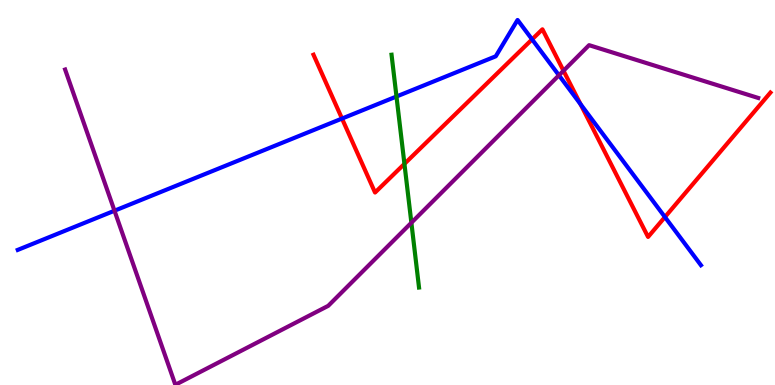[{'lines': ['blue', 'red'], 'intersections': [{'x': 4.41, 'y': 6.92}, {'x': 6.87, 'y': 8.98}, {'x': 7.49, 'y': 7.3}, {'x': 8.58, 'y': 4.36}]}, {'lines': ['green', 'red'], 'intersections': [{'x': 5.22, 'y': 5.74}]}, {'lines': ['purple', 'red'], 'intersections': [{'x': 7.27, 'y': 8.16}]}, {'lines': ['blue', 'green'], 'intersections': [{'x': 5.12, 'y': 7.49}]}, {'lines': ['blue', 'purple'], 'intersections': [{'x': 1.48, 'y': 4.53}, {'x': 7.21, 'y': 8.04}]}, {'lines': ['green', 'purple'], 'intersections': [{'x': 5.31, 'y': 4.21}]}]